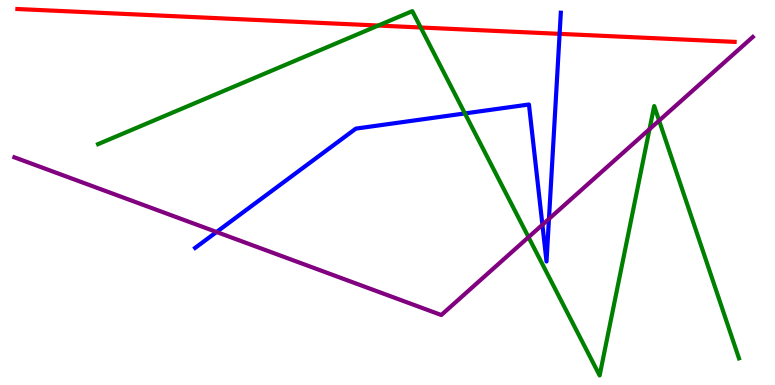[{'lines': ['blue', 'red'], 'intersections': [{'x': 7.22, 'y': 9.12}]}, {'lines': ['green', 'red'], 'intersections': [{'x': 4.88, 'y': 9.34}, {'x': 5.43, 'y': 9.29}]}, {'lines': ['purple', 'red'], 'intersections': []}, {'lines': ['blue', 'green'], 'intersections': [{'x': 6.0, 'y': 7.05}]}, {'lines': ['blue', 'purple'], 'intersections': [{'x': 2.79, 'y': 3.97}, {'x': 7.0, 'y': 4.16}, {'x': 7.08, 'y': 4.31}]}, {'lines': ['green', 'purple'], 'intersections': [{'x': 6.82, 'y': 3.84}, {'x': 8.38, 'y': 6.65}, {'x': 8.5, 'y': 6.87}]}]